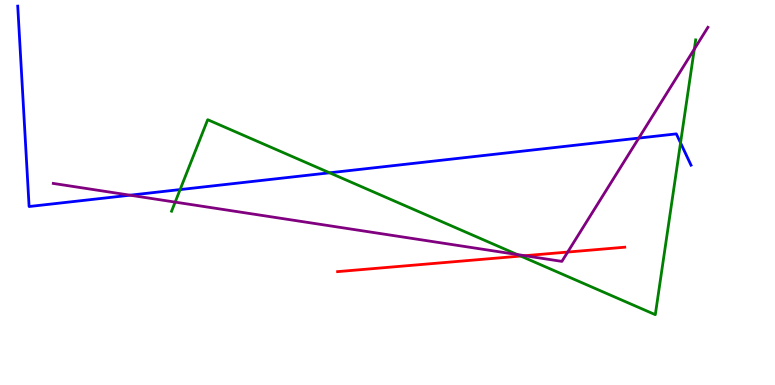[{'lines': ['blue', 'red'], 'intersections': []}, {'lines': ['green', 'red'], 'intersections': [{'x': 6.72, 'y': 3.35}]}, {'lines': ['purple', 'red'], 'intersections': [{'x': 6.77, 'y': 3.36}, {'x': 7.33, 'y': 3.45}]}, {'lines': ['blue', 'green'], 'intersections': [{'x': 2.32, 'y': 5.08}, {'x': 4.25, 'y': 5.51}, {'x': 8.78, 'y': 6.29}]}, {'lines': ['blue', 'purple'], 'intersections': [{'x': 1.68, 'y': 4.93}, {'x': 8.24, 'y': 6.41}]}, {'lines': ['green', 'purple'], 'intersections': [{'x': 2.26, 'y': 4.75}, {'x': 6.67, 'y': 3.39}, {'x': 8.96, 'y': 8.72}]}]